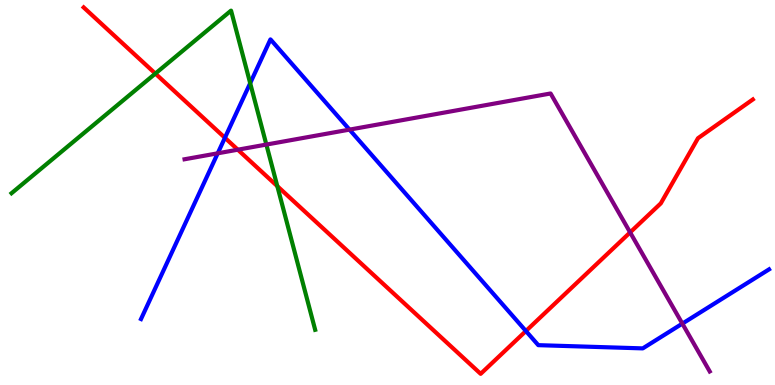[{'lines': ['blue', 'red'], 'intersections': [{'x': 2.9, 'y': 6.42}, {'x': 6.79, 'y': 1.4}]}, {'lines': ['green', 'red'], 'intersections': [{'x': 2.0, 'y': 8.09}, {'x': 3.58, 'y': 5.17}]}, {'lines': ['purple', 'red'], 'intersections': [{'x': 3.07, 'y': 6.11}, {'x': 8.13, 'y': 3.96}]}, {'lines': ['blue', 'green'], 'intersections': [{'x': 3.23, 'y': 7.84}]}, {'lines': ['blue', 'purple'], 'intersections': [{'x': 2.81, 'y': 6.02}, {'x': 4.51, 'y': 6.63}, {'x': 8.8, 'y': 1.59}]}, {'lines': ['green', 'purple'], 'intersections': [{'x': 3.44, 'y': 6.25}]}]